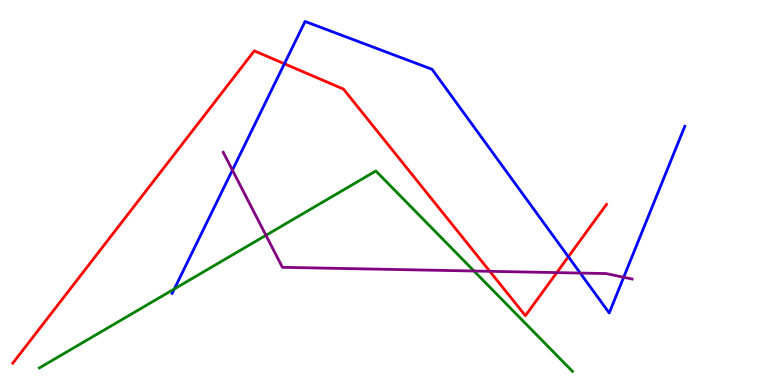[{'lines': ['blue', 'red'], 'intersections': [{'x': 3.67, 'y': 8.34}, {'x': 7.33, 'y': 3.33}]}, {'lines': ['green', 'red'], 'intersections': []}, {'lines': ['purple', 'red'], 'intersections': [{'x': 6.32, 'y': 2.95}, {'x': 7.18, 'y': 2.92}]}, {'lines': ['blue', 'green'], 'intersections': [{'x': 2.25, 'y': 2.5}]}, {'lines': ['blue', 'purple'], 'intersections': [{'x': 3.0, 'y': 5.58}, {'x': 7.49, 'y': 2.91}, {'x': 8.05, 'y': 2.8}]}, {'lines': ['green', 'purple'], 'intersections': [{'x': 3.43, 'y': 3.89}, {'x': 6.12, 'y': 2.96}]}]